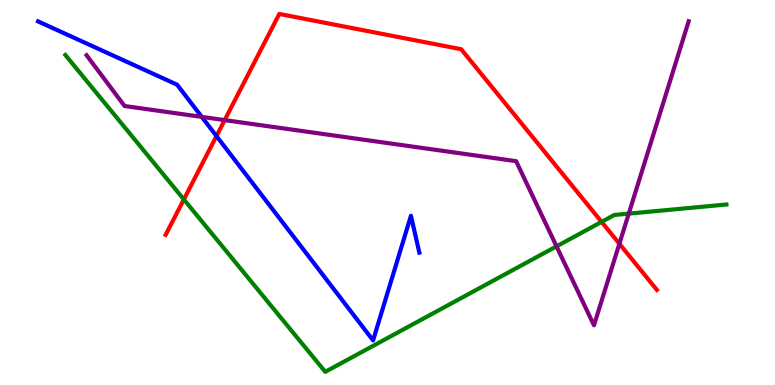[{'lines': ['blue', 'red'], 'intersections': [{'x': 2.79, 'y': 6.47}]}, {'lines': ['green', 'red'], 'intersections': [{'x': 2.37, 'y': 4.82}, {'x': 7.76, 'y': 4.24}]}, {'lines': ['purple', 'red'], 'intersections': [{'x': 2.9, 'y': 6.88}, {'x': 7.99, 'y': 3.67}]}, {'lines': ['blue', 'green'], 'intersections': []}, {'lines': ['blue', 'purple'], 'intersections': [{'x': 2.6, 'y': 6.96}]}, {'lines': ['green', 'purple'], 'intersections': [{'x': 7.18, 'y': 3.6}, {'x': 8.11, 'y': 4.45}]}]